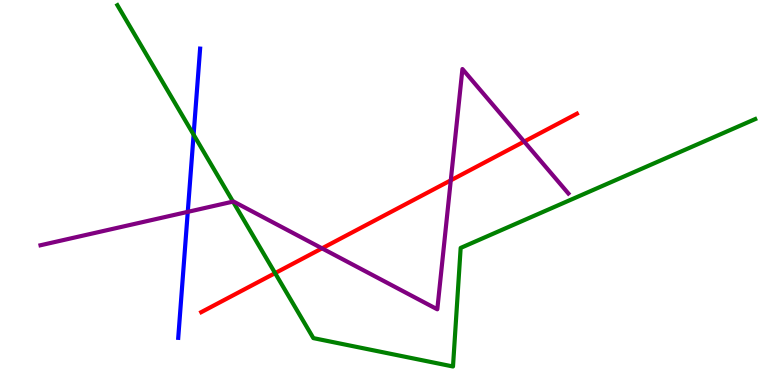[{'lines': ['blue', 'red'], 'intersections': []}, {'lines': ['green', 'red'], 'intersections': [{'x': 3.55, 'y': 2.91}]}, {'lines': ['purple', 'red'], 'intersections': [{'x': 4.16, 'y': 3.55}, {'x': 5.82, 'y': 5.32}, {'x': 6.76, 'y': 6.32}]}, {'lines': ['blue', 'green'], 'intersections': [{'x': 2.5, 'y': 6.5}]}, {'lines': ['blue', 'purple'], 'intersections': [{'x': 2.42, 'y': 4.5}]}, {'lines': ['green', 'purple'], 'intersections': [{'x': 3.01, 'y': 4.76}]}]